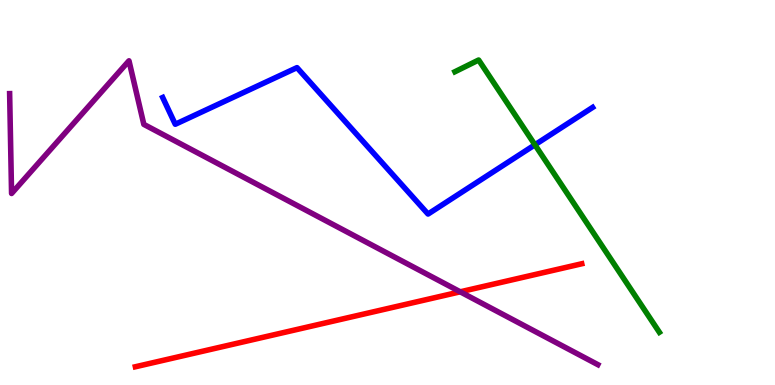[{'lines': ['blue', 'red'], 'intersections': []}, {'lines': ['green', 'red'], 'intersections': []}, {'lines': ['purple', 'red'], 'intersections': [{'x': 5.94, 'y': 2.42}]}, {'lines': ['blue', 'green'], 'intersections': [{'x': 6.9, 'y': 6.24}]}, {'lines': ['blue', 'purple'], 'intersections': []}, {'lines': ['green', 'purple'], 'intersections': []}]